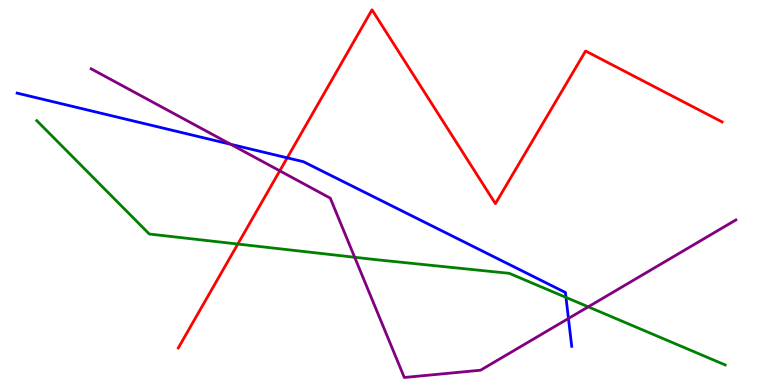[{'lines': ['blue', 'red'], 'intersections': [{'x': 3.71, 'y': 5.9}]}, {'lines': ['green', 'red'], 'intersections': [{'x': 3.07, 'y': 3.66}]}, {'lines': ['purple', 'red'], 'intersections': [{'x': 3.61, 'y': 5.56}]}, {'lines': ['blue', 'green'], 'intersections': [{'x': 7.3, 'y': 2.28}]}, {'lines': ['blue', 'purple'], 'intersections': [{'x': 2.98, 'y': 6.25}, {'x': 7.33, 'y': 1.73}]}, {'lines': ['green', 'purple'], 'intersections': [{'x': 4.58, 'y': 3.32}, {'x': 7.59, 'y': 2.03}]}]